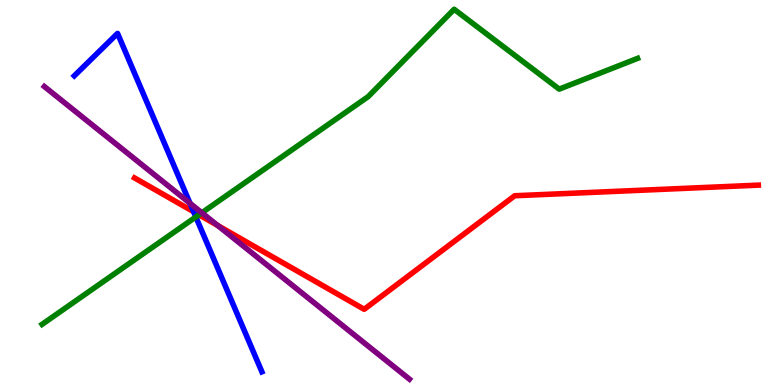[{'lines': ['blue', 'red'], 'intersections': [{'x': 2.5, 'y': 4.5}]}, {'lines': ['green', 'red'], 'intersections': [{'x': 2.57, 'y': 4.42}]}, {'lines': ['purple', 'red'], 'intersections': [{'x': 2.81, 'y': 4.14}]}, {'lines': ['blue', 'green'], 'intersections': [{'x': 2.53, 'y': 4.36}]}, {'lines': ['blue', 'purple'], 'intersections': [{'x': 2.45, 'y': 4.72}]}, {'lines': ['green', 'purple'], 'intersections': [{'x': 2.6, 'y': 4.47}]}]